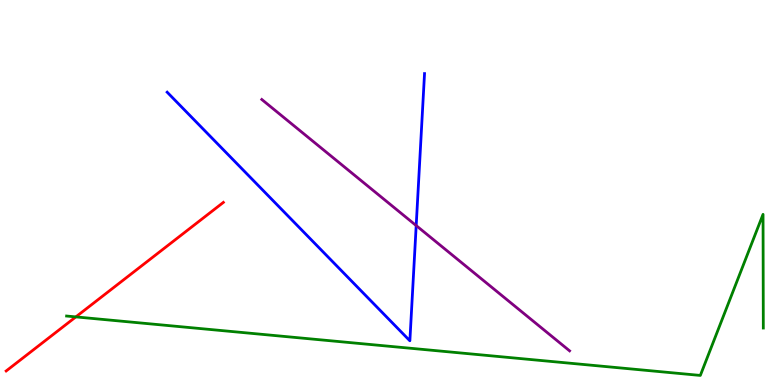[{'lines': ['blue', 'red'], 'intersections': []}, {'lines': ['green', 'red'], 'intersections': [{'x': 0.979, 'y': 1.77}]}, {'lines': ['purple', 'red'], 'intersections': []}, {'lines': ['blue', 'green'], 'intersections': []}, {'lines': ['blue', 'purple'], 'intersections': [{'x': 5.37, 'y': 4.14}]}, {'lines': ['green', 'purple'], 'intersections': []}]